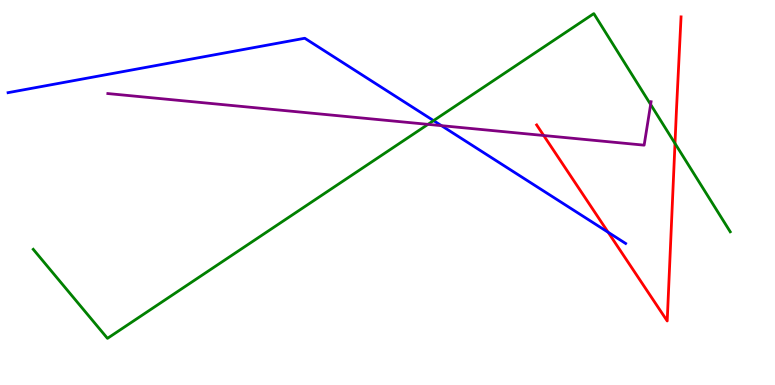[{'lines': ['blue', 'red'], 'intersections': [{'x': 7.85, 'y': 3.97}]}, {'lines': ['green', 'red'], 'intersections': [{'x': 8.71, 'y': 6.27}]}, {'lines': ['purple', 'red'], 'intersections': [{'x': 7.02, 'y': 6.48}]}, {'lines': ['blue', 'green'], 'intersections': [{'x': 5.59, 'y': 6.87}]}, {'lines': ['blue', 'purple'], 'intersections': [{'x': 5.7, 'y': 6.74}]}, {'lines': ['green', 'purple'], 'intersections': [{'x': 5.52, 'y': 6.77}, {'x': 8.4, 'y': 7.29}]}]